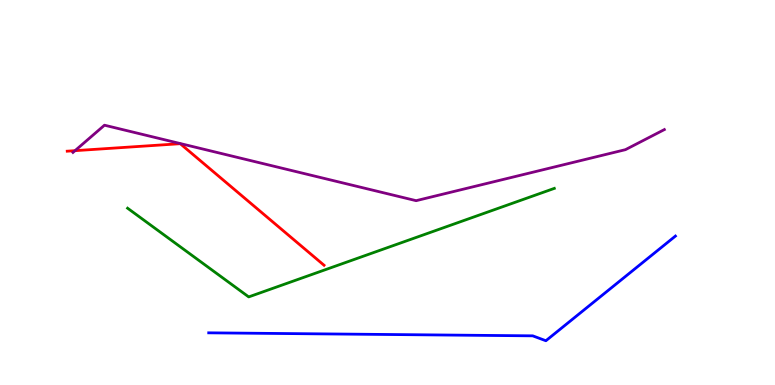[{'lines': ['blue', 'red'], 'intersections': []}, {'lines': ['green', 'red'], 'intersections': []}, {'lines': ['purple', 'red'], 'intersections': [{'x': 0.968, 'y': 6.09}]}, {'lines': ['blue', 'green'], 'intersections': []}, {'lines': ['blue', 'purple'], 'intersections': []}, {'lines': ['green', 'purple'], 'intersections': []}]